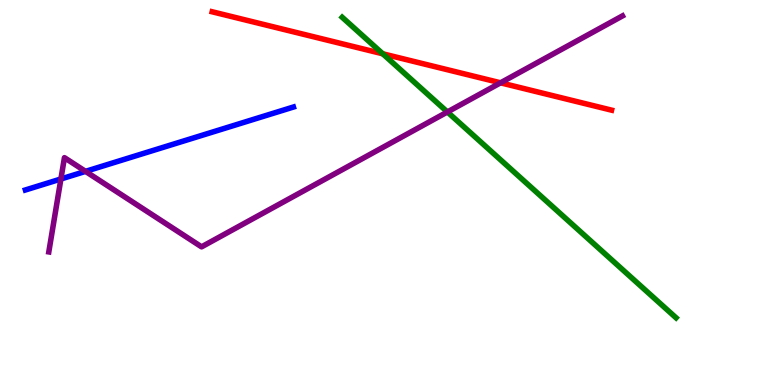[{'lines': ['blue', 'red'], 'intersections': []}, {'lines': ['green', 'red'], 'intersections': [{'x': 4.94, 'y': 8.6}]}, {'lines': ['purple', 'red'], 'intersections': [{'x': 6.46, 'y': 7.85}]}, {'lines': ['blue', 'green'], 'intersections': []}, {'lines': ['blue', 'purple'], 'intersections': [{'x': 0.786, 'y': 5.35}, {'x': 1.1, 'y': 5.55}]}, {'lines': ['green', 'purple'], 'intersections': [{'x': 5.77, 'y': 7.09}]}]